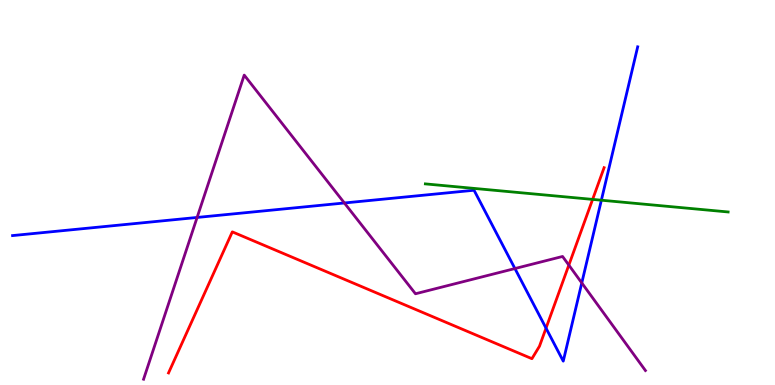[{'lines': ['blue', 'red'], 'intersections': [{'x': 7.05, 'y': 1.48}]}, {'lines': ['green', 'red'], 'intersections': [{'x': 7.65, 'y': 4.82}]}, {'lines': ['purple', 'red'], 'intersections': [{'x': 7.34, 'y': 3.11}]}, {'lines': ['blue', 'green'], 'intersections': [{'x': 7.76, 'y': 4.8}]}, {'lines': ['blue', 'purple'], 'intersections': [{'x': 2.54, 'y': 4.35}, {'x': 4.44, 'y': 4.73}, {'x': 6.64, 'y': 3.02}, {'x': 7.51, 'y': 2.65}]}, {'lines': ['green', 'purple'], 'intersections': []}]